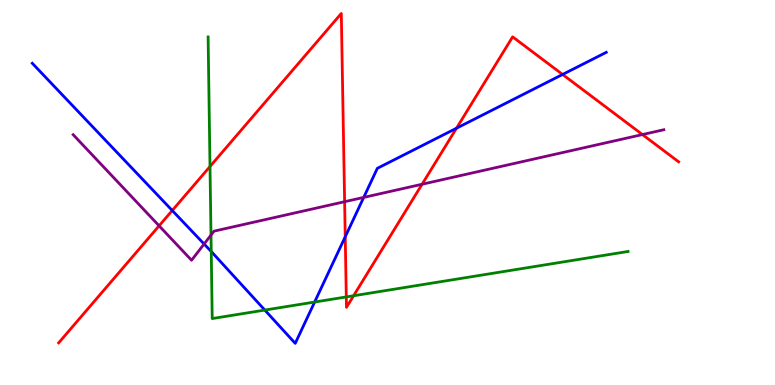[{'lines': ['blue', 'red'], 'intersections': [{'x': 2.22, 'y': 4.53}, {'x': 4.45, 'y': 3.85}, {'x': 5.89, 'y': 6.67}, {'x': 7.26, 'y': 8.07}]}, {'lines': ['green', 'red'], 'intersections': [{'x': 2.71, 'y': 5.68}, {'x': 4.47, 'y': 2.29}, {'x': 4.56, 'y': 2.32}]}, {'lines': ['purple', 'red'], 'intersections': [{'x': 2.05, 'y': 4.13}, {'x': 4.45, 'y': 4.76}, {'x': 5.45, 'y': 5.21}, {'x': 8.29, 'y': 6.5}]}, {'lines': ['blue', 'green'], 'intersections': [{'x': 2.73, 'y': 3.47}, {'x': 3.42, 'y': 1.95}, {'x': 4.06, 'y': 2.15}]}, {'lines': ['blue', 'purple'], 'intersections': [{'x': 2.63, 'y': 3.66}, {'x': 4.69, 'y': 4.87}]}, {'lines': ['green', 'purple'], 'intersections': [{'x': 2.72, 'y': 3.89}]}]